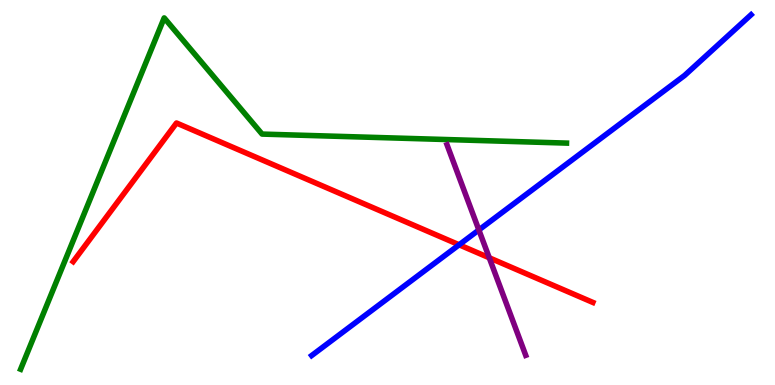[{'lines': ['blue', 'red'], 'intersections': [{'x': 5.92, 'y': 3.64}]}, {'lines': ['green', 'red'], 'intersections': []}, {'lines': ['purple', 'red'], 'intersections': [{'x': 6.31, 'y': 3.3}]}, {'lines': ['blue', 'green'], 'intersections': []}, {'lines': ['blue', 'purple'], 'intersections': [{'x': 6.18, 'y': 4.03}]}, {'lines': ['green', 'purple'], 'intersections': []}]